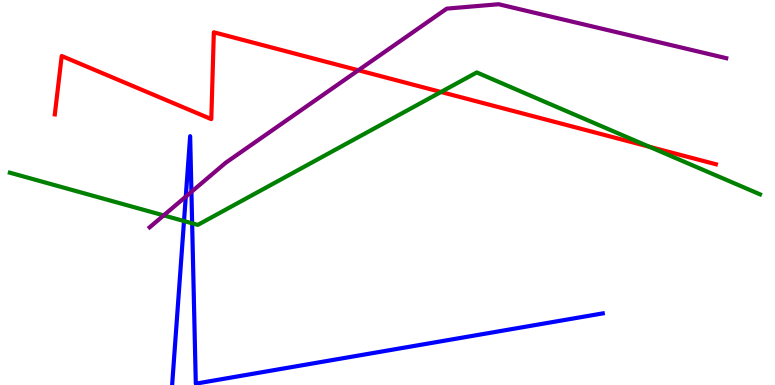[{'lines': ['blue', 'red'], 'intersections': []}, {'lines': ['green', 'red'], 'intersections': [{'x': 5.69, 'y': 7.61}, {'x': 8.38, 'y': 6.19}]}, {'lines': ['purple', 'red'], 'intersections': [{'x': 4.62, 'y': 8.17}]}, {'lines': ['blue', 'green'], 'intersections': [{'x': 2.37, 'y': 4.26}, {'x': 2.48, 'y': 4.2}]}, {'lines': ['blue', 'purple'], 'intersections': [{'x': 2.4, 'y': 4.89}, {'x': 2.47, 'y': 5.02}]}, {'lines': ['green', 'purple'], 'intersections': [{'x': 2.11, 'y': 4.41}]}]